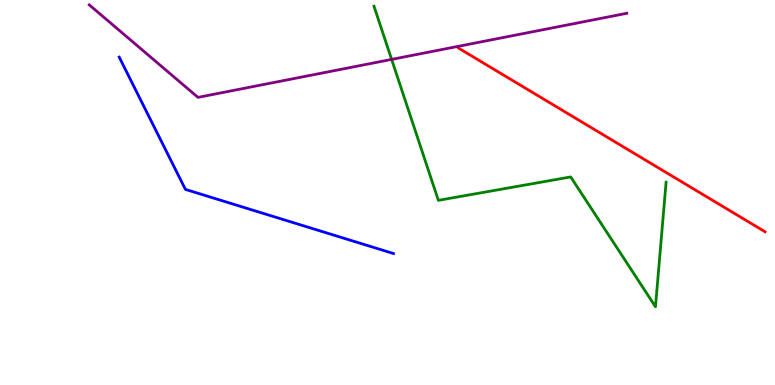[{'lines': ['blue', 'red'], 'intersections': []}, {'lines': ['green', 'red'], 'intersections': []}, {'lines': ['purple', 'red'], 'intersections': []}, {'lines': ['blue', 'green'], 'intersections': []}, {'lines': ['blue', 'purple'], 'intersections': []}, {'lines': ['green', 'purple'], 'intersections': [{'x': 5.05, 'y': 8.46}]}]